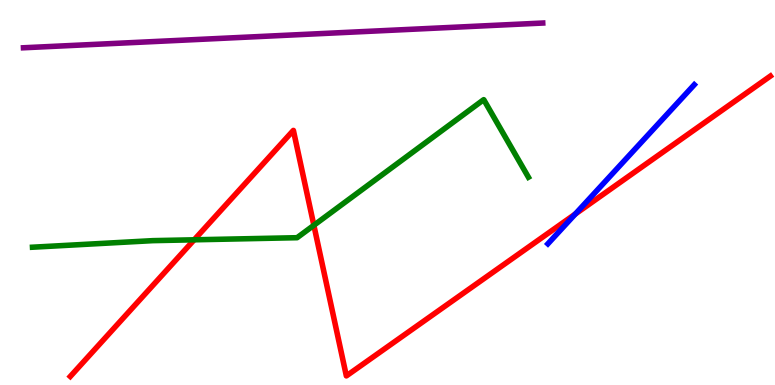[{'lines': ['blue', 'red'], 'intersections': [{'x': 7.42, 'y': 4.44}]}, {'lines': ['green', 'red'], 'intersections': [{'x': 2.51, 'y': 3.77}, {'x': 4.05, 'y': 4.15}]}, {'lines': ['purple', 'red'], 'intersections': []}, {'lines': ['blue', 'green'], 'intersections': []}, {'lines': ['blue', 'purple'], 'intersections': []}, {'lines': ['green', 'purple'], 'intersections': []}]